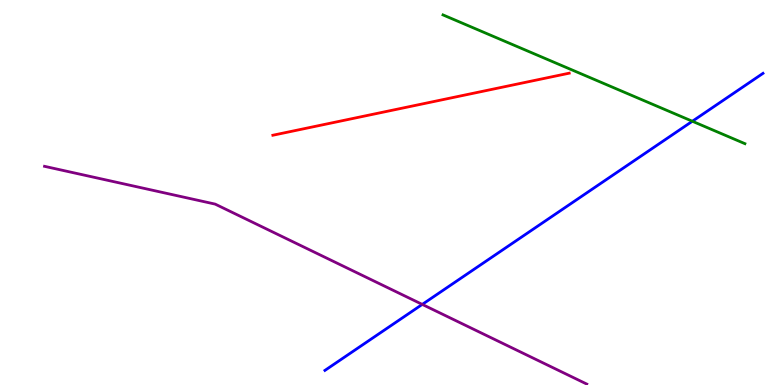[{'lines': ['blue', 'red'], 'intersections': []}, {'lines': ['green', 'red'], 'intersections': []}, {'lines': ['purple', 'red'], 'intersections': []}, {'lines': ['blue', 'green'], 'intersections': [{'x': 8.93, 'y': 6.85}]}, {'lines': ['blue', 'purple'], 'intersections': [{'x': 5.45, 'y': 2.09}]}, {'lines': ['green', 'purple'], 'intersections': []}]